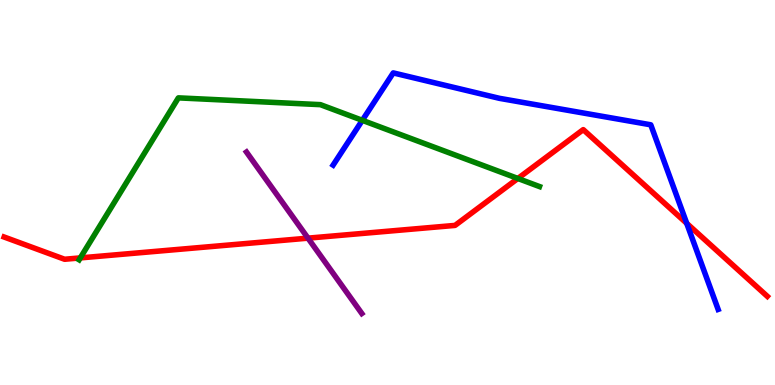[{'lines': ['blue', 'red'], 'intersections': [{'x': 8.86, 'y': 4.2}]}, {'lines': ['green', 'red'], 'intersections': [{'x': 1.04, 'y': 3.3}, {'x': 6.68, 'y': 5.36}]}, {'lines': ['purple', 'red'], 'intersections': [{'x': 3.97, 'y': 3.81}]}, {'lines': ['blue', 'green'], 'intersections': [{'x': 4.68, 'y': 6.87}]}, {'lines': ['blue', 'purple'], 'intersections': []}, {'lines': ['green', 'purple'], 'intersections': []}]